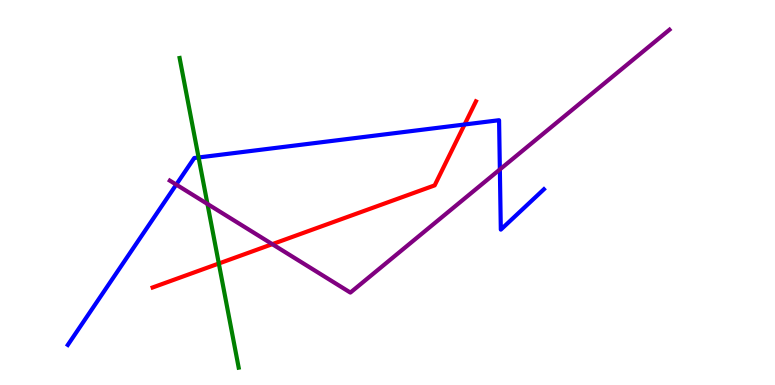[{'lines': ['blue', 'red'], 'intersections': [{'x': 5.99, 'y': 6.77}]}, {'lines': ['green', 'red'], 'intersections': [{'x': 2.82, 'y': 3.16}]}, {'lines': ['purple', 'red'], 'intersections': [{'x': 3.51, 'y': 3.66}]}, {'lines': ['blue', 'green'], 'intersections': [{'x': 2.56, 'y': 5.91}]}, {'lines': ['blue', 'purple'], 'intersections': [{'x': 2.27, 'y': 5.21}, {'x': 6.45, 'y': 5.6}]}, {'lines': ['green', 'purple'], 'intersections': [{'x': 2.68, 'y': 4.7}]}]